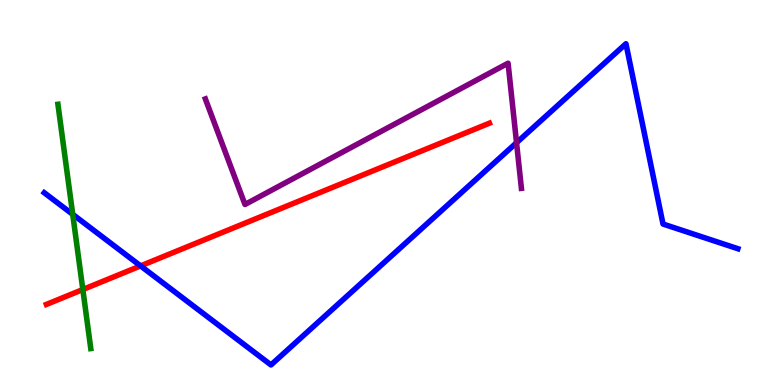[{'lines': ['blue', 'red'], 'intersections': [{'x': 1.81, 'y': 3.09}]}, {'lines': ['green', 'red'], 'intersections': [{'x': 1.07, 'y': 2.48}]}, {'lines': ['purple', 'red'], 'intersections': []}, {'lines': ['blue', 'green'], 'intersections': [{'x': 0.938, 'y': 4.43}]}, {'lines': ['blue', 'purple'], 'intersections': [{'x': 6.67, 'y': 6.29}]}, {'lines': ['green', 'purple'], 'intersections': []}]